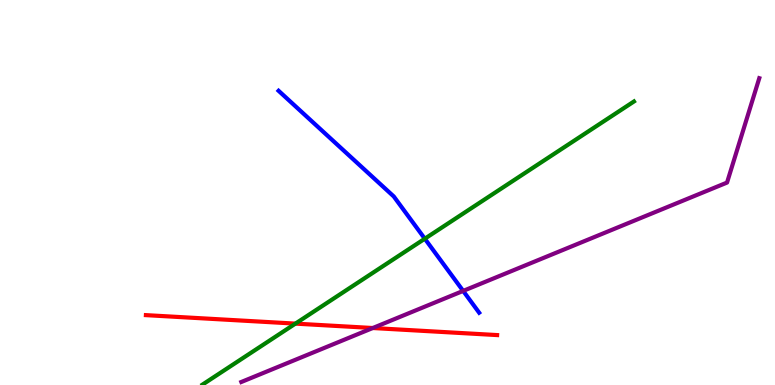[{'lines': ['blue', 'red'], 'intersections': []}, {'lines': ['green', 'red'], 'intersections': [{'x': 3.81, 'y': 1.59}]}, {'lines': ['purple', 'red'], 'intersections': [{'x': 4.81, 'y': 1.48}]}, {'lines': ['blue', 'green'], 'intersections': [{'x': 5.48, 'y': 3.8}]}, {'lines': ['blue', 'purple'], 'intersections': [{'x': 5.98, 'y': 2.44}]}, {'lines': ['green', 'purple'], 'intersections': []}]